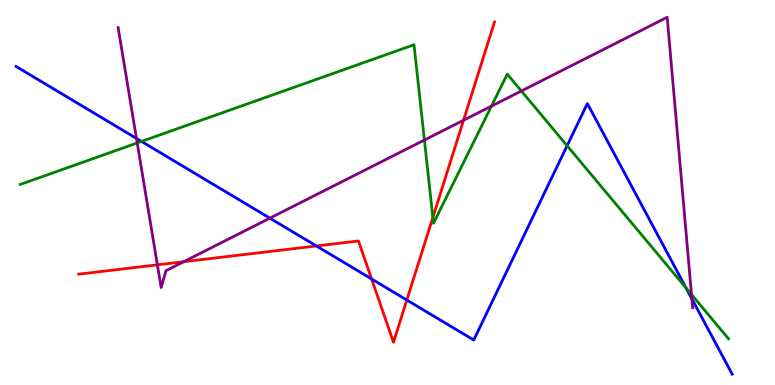[{'lines': ['blue', 'red'], 'intersections': [{'x': 4.08, 'y': 3.61}, {'x': 4.79, 'y': 2.75}, {'x': 5.25, 'y': 2.21}]}, {'lines': ['green', 'red'], 'intersections': [{'x': 5.59, 'y': 4.35}]}, {'lines': ['purple', 'red'], 'intersections': [{'x': 2.03, 'y': 3.12}, {'x': 2.37, 'y': 3.2}, {'x': 5.98, 'y': 6.88}]}, {'lines': ['blue', 'green'], 'intersections': [{'x': 1.83, 'y': 6.33}, {'x': 7.32, 'y': 6.22}, {'x': 8.85, 'y': 2.52}]}, {'lines': ['blue', 'purple'], 'intersections': [{'x': 1.76, 'y': 6.4}, {'x': 3.48, 'y': 4.33}, {'x': 8.93, 'y': 2.24}]}, {'lines': ['green', 'purple'], 'intersections': [{'x': 1.77, 'y': 6.29}, {'x': 5.48, 'y': 6.36}, {'x': 6.34, 'y': 7.24}, {'x': 6.73, 'y': 7.64}, {'x': 8.92, 'y': 2.35}]}]